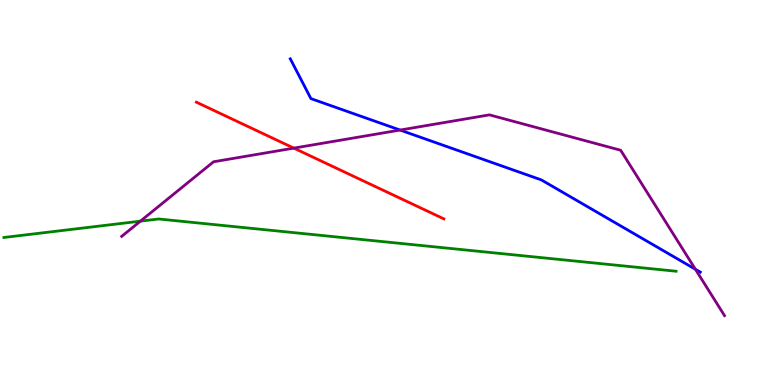[{'lines': ['blue', 'red'], 'intersections': []}, {'lines': ['green', 'red'], 'intersections': []}, {'lines': ['purple', 'red'], 'intersections': [{'x': 3.79, 'y': 6.15}]}, {'lines': ['blue', 'green'], 'intersections': []}, {'lines': ['blue', 'purple'], 'intersections': [{'x': 5.16, 'y': 6.62}, {'x': 8.97, 'y': 3.01}]}, {'lines': ['green', 'purple'], 'intersections': [{'x': 1.81, 'y': 4.26}]}]